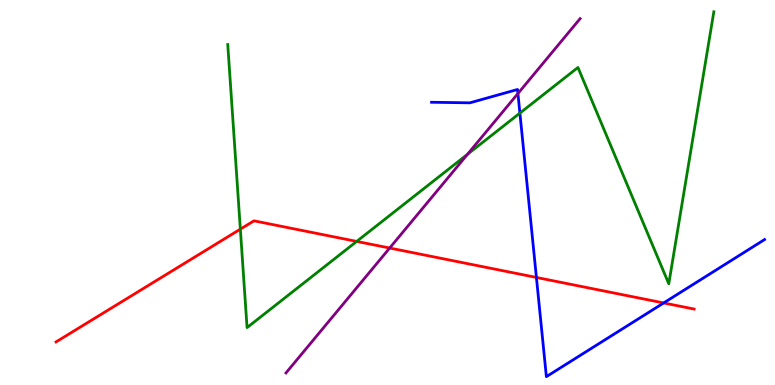[{'lines': ['blue', 'red'], 'intersections': [{'x': 6.92, 'y': 2.79}, {'x': 8.56, 'y': 2.13}]}, {'lines': ['green', 'red'], 'intersections': [{'x': 3.1, 'y': 4.05}, {'x': 4.6, 'y': 3.73}]}, {'lines': ['purple', 'red'], 'intersections': [{'x': 5.03, 'y': 3.56}]}, {'lines': ['blue', 'green'], 'intersections': [{'x': 6.71, 'y': 7.06}]}, {'lines': ['blue', 'purple'], 'intersections': [{'x': 6.68, 'y': 7.57}]}, {'lines': ['green', 'purple'], 'intersections': [{'x': 6.03, 'y': 5.99}]}]